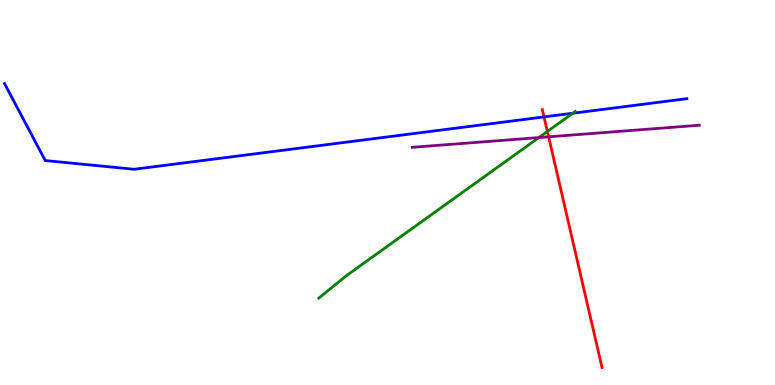[{'lines': ['blue', 'red'], 'intersections': [{'x': 7.02, 'y': 6.96}]}, {'lines': ['green', 'red'], 'intersections': [{'x': 7.06, 'y': 6.59}]}, {'lines': ['purple', 'red'], 'intersections': [{'x': 7.08, 'y': 6.45}]}, {'lines': ['blue', 'green'], 'intersections': [{'x': 7.39, 'y': 7.06}]}, {'lines': ['blue', 'purple'], 'intersections': []}, {'lines': ['green', 'purple'], 'intersections': [{'x': 6.95, 'y': 6.43}]}]